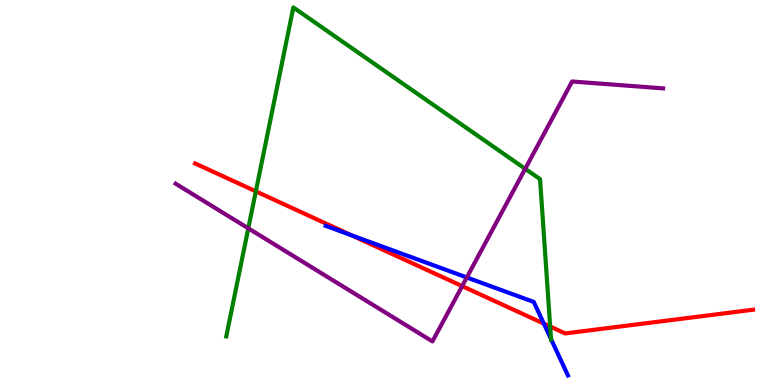[{'lines': ['blue', 'red'], 'intersections': [{'x': 4.54, 'y': 3.89}, {'x': 7.02, 'y': 1.59}]}, {'lines': ['green', 'red'], 'intersections': [{'x': 3.3, 'y': 5.03}, {'x': 7.1, 'y': 1.52}]}, {'lines': ['purple', 'red'], 'intersections': [{'x': 5.96, 'y': 2.57}]}, {'lines': ['blue', 'green'], 'intersections': [{'x': 7.11, 'y': 1.19}]}, {'lines': ['blue', 'purple'], 'intersections': [{'x': 6.02, 'y': 2.79}]}, {'lines': ['green', 'purple'], 'intersections': [{'x': 3.2, 'y': 4.07}, {'x': 6.78, 'y': 5.62}]}]